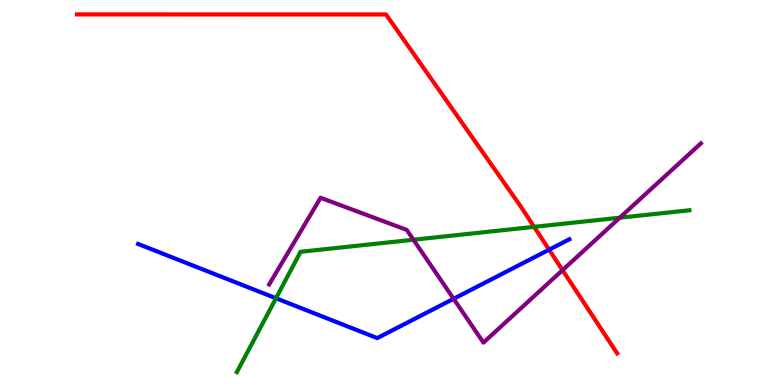[{'lines': ['blue', 'red'], 'intersections': [{'x': 7.09, 'y': 3.51}]}, {'lines': ['green', 'red'], 'intersections': [{'x': 6.89, 'y': 4.11}]}, {'lines': ['purple', 'red'], 'intersections': [{'x': 7.26, 'y': 2.98}]}, {'lines': ['blue', 'green'], 'intersections': [{'x': 3.56, 'y': 2.25}]}, {'lines': ['blue', 'purple'], 'intersections': [{'x': 5.85, 'y': 2.24}]}, {'lines': ['green', 'purple'], 'intersections': [{'x': 5.33, 'y': 3.77}, {'x': 8.0, 'y': 4.35}]}]